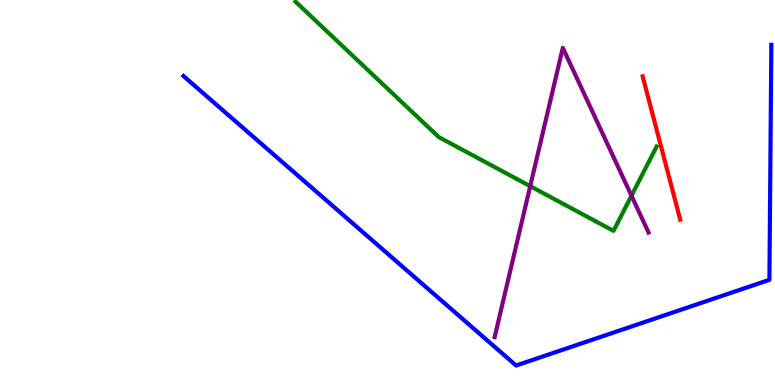[{'lines': ['blue', 'red'], 'intersections': []}, {'lines': ['green', 'red'], 'intersections': []}, {'lines': ['purple', 'red'], 'intersections': []}, {'lines': ['blue', 'green'], 'intersections': []}, {'lines': ['blue', 'purple'], 'intersections': []}, {'lines': ['green', 'purple'], 'intersections': [{'x': 6.84, 'y': 5.16}, {'x': 8.15, 'y': 4.92}]}]